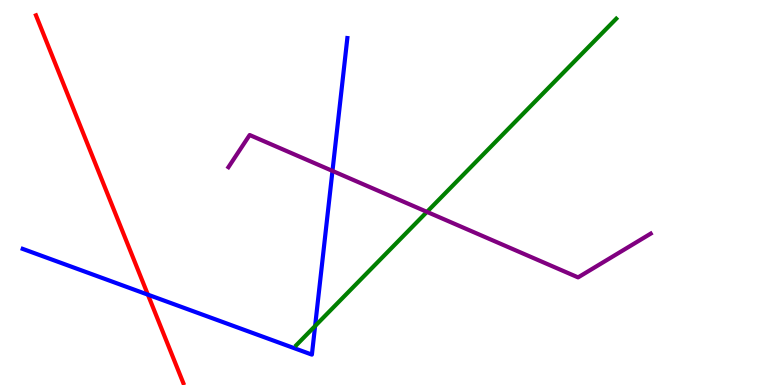[{'lines': ['blue', 'red'], 'intersections': [{'x': 1.91, 'y': 2.35}]}, {'lines': ['green', 'red'], 'intersections': []}, {'lines': ['purple', 'red'], 'intersections': []}, {'lines': ['blue', 'green'], 'intersections': [{'x': 4.07, 'y': 1.53}]}, {'lines': ['blue', 'purple'], 'intersections': [{'x': 4.29, 'y': 5.56}]}, {'lines': ['green', 'purple'], 'intersections': [{'x': 5.51, 'y': 4.5}]}]